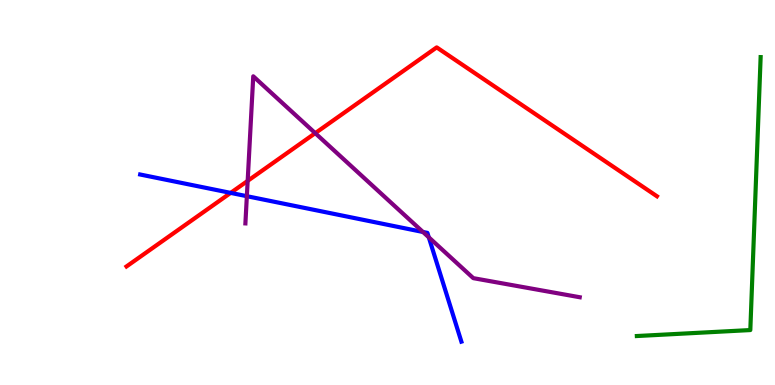[{'lines': ['blue', 'red'], 'intersections': [{'x': 2.98, 'y': 4.99}]}, {'lines': ['green', 'red'], 'intersections': []}, {'lines': ['purple', 'red'], 'intersections': [{'x': 3.2, 'y': 5.3}, {'x': 4.07, 'y': 6.54}]}, {'lines': ['blue', 'green'], 'intersections': []}, {'lines': ['blue', 'purple'], 'intersections': [{'x': 3.19, 'y': 4.9}, {'x': 5.46, 'y': 3.97}, {'x': 5.53, 'y': 3.84}]}, {'lines': ['green', 'purple'], 'intersections': []}]